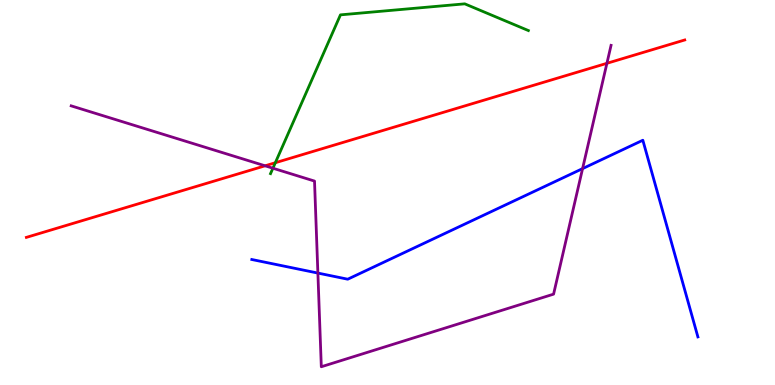[{'lines': ['blue', 'red'], 'intersections': []}, {'lines': ['green', 'red'], 'intersections': [{'x': 3.55, 'y': 5.77}]}, {'lines': ['purple', 'red'], 'intersections': [{'x': 3.42, 'y': 5.69}, {'x': 7.83, 'y': 8.36}]}, {'lines': ['blue', 'green'], 'intersections': []}, {'lines': ['blue', 'purple'], 'intersections': [{'x': 4.1, 'y': 2.91}, {'x': 7.52, 'y': 5.62}]}, {'lines': ['green', 'purple'], 'intersections': [{'x': 3.52, 'y': 5.63}]}]